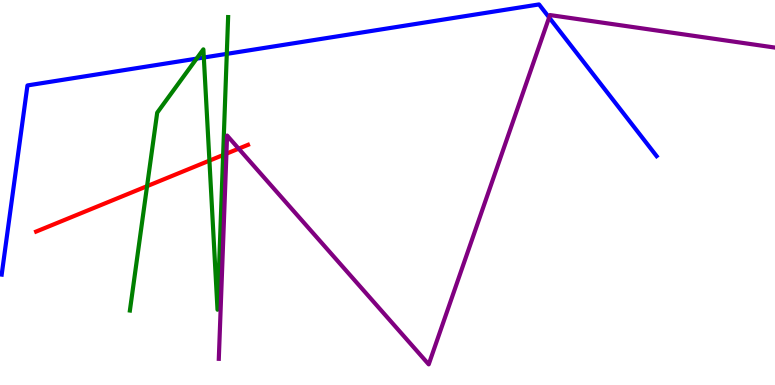[{'lines': ['blue', 'red'], 'intersections': []}, {'lines': ['green', 'red'], 'intersections': [{'x': 1.9, 'y': 5.16}, {'x': 2.7, 'y': 5.83}, {'x': 2.88, 'y': 5.97}]}, {'lines': ['purple', 'red'], 'intersections': [{'x': 2.92, 'y': 6.01}, {'x': 3.08, 'y': 6.14}]}, {'lines': ['blue', 'green'], 'intersections': [{'x': 2.54, 'y': 8.48}, {'x': 2.63, 'y': 8.51}, {'x': 2.93, 'y': 8.6}]}, {'lines': ['blue', 'purple'], 'intersections': [{'x': 7.09, 'y': 9.55}]}, {'lines': ['green', 'purple'], 'intersections': []}]